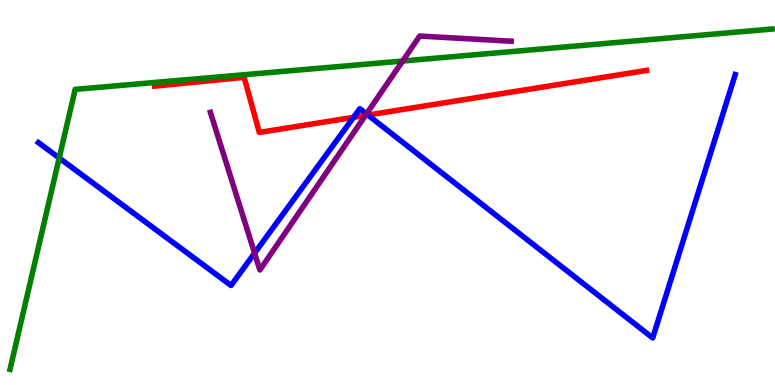[{'lines': ['blue', 'red'], 'intersections': [{'x': 4.56, 'y': 6.95}, {'x': 4.75, 'y': 7.01}]}, {'lines': ['green', 'red'], 'intersections': []}, {'lines': ['purple', 'red'], 'intersections': [{'x': 4.72, 'y': 7.0}]}, {'lines': ['blue', 'green'], 'intersections': [{'x': 0.764, 'y': 5.9}]}, {'lines': ['blue', 'purple'], 'intersections': [{'x': 3.29, 'y': 3.43}, {'x': 4.73, 'y': 7.04}]}, {'lines': ['green', 'purple'], 'intersections': [{'x': 5.2, 'y': 8.42}]}]